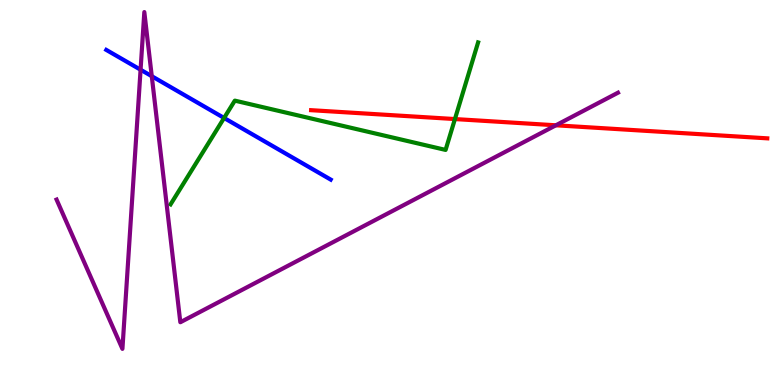[{'lines': ['blue', 'red'], 'intersections': []}, {'lines': ['green', 'red'], 'intersections': [{'x': 5.87, 'y': 6.91}]}, {'lines': ['purple', 'red'], 'intersections': [{'x': 7.17, 'y': 6.75}]}, {'lines': ['blue', 'green'], 'intersections': [{'x': 2.89, 'y': 6.94}]}, {'lines': ['blue', 'purple'], 'intersections': [{'x': 1.81, 'y': 8.19}, {'x': 1.96, 'y': 8.02}]}, {'lines': ['green', 'purple'], 'intersections': []}]